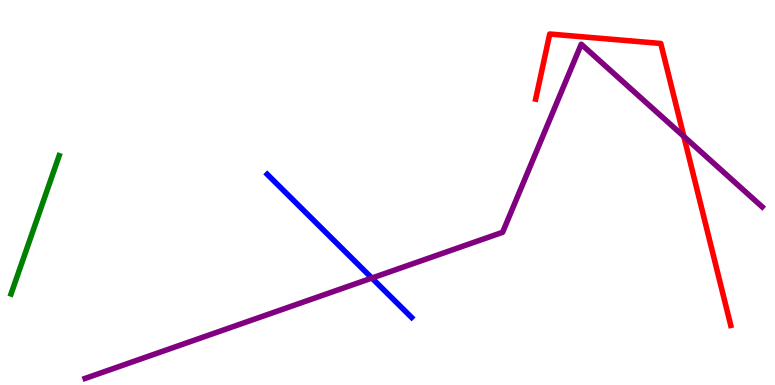[{'lines': ['blue', 'red'], 'intersections': []}, {'lines': ['green', 'red'], 'intersections': []}, {'lines': ['purple', 'red'], 'intersections': [{'x': 8.82, 'y': 6.46}]}, {'lines': ['blue', 'green'], 'intersections': []}, {'lines': ['blue', 'purple'], 'intersections': [{'x': 4.8, 'y': 2.78}]}, {'lines': ['green', 'purple'], 'intersections': []}]